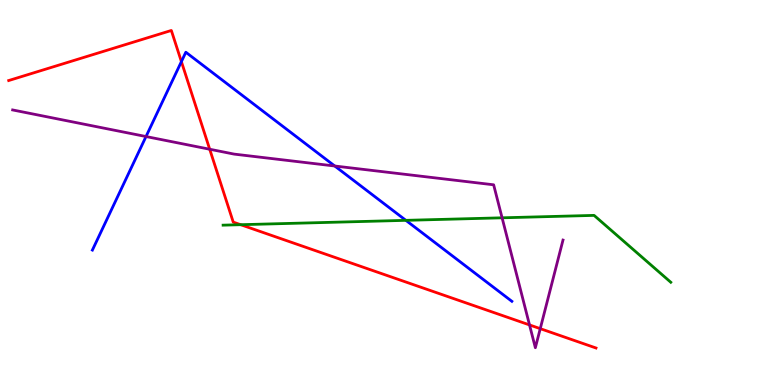[{'lines': ['blue', 'red'], 'intersections': [{'x': 2.34, 'y': 8.4}]}, {'lines': ['green', 'red'], 'intersections': [{'x': 3.11, 'y': 4.16}]}, {'lines': ['purple', 'red'], 'intersections': [{'x': 2.71, 'y': 6.12}, {'x': 6.83, 'y': 1.56}, {'x': 6.97, 'y': 1.46}]}, {'lines': ['blue', 'green'], 'intersections': [{'x': 5.24, 'y': 4.28}]}, {'lines': ['blue', 'purple'], 'intersections': [{'x': 1.88, 'y': 6.45}, {'x': 4.32, 'y': 5.69}]}, {'lines': ['green', 'purple'], 'intersections': [{'x': 6.48, 'y': 4.34}]}]